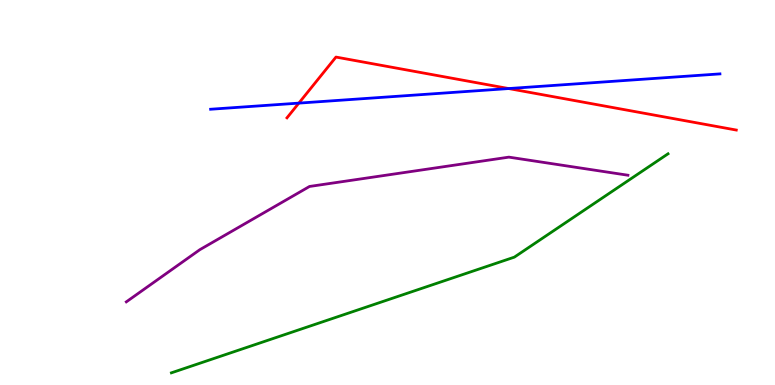[{'lines': ['blue', 'red'], 'intersections': [{'x': 3.86, 'y': 7.32}, {'x': 6.56, 'y': 7.7}]}, {'lines': ['green', 'red'], 'intersections': []}, {'lines': ['purple', 'red'], 'intersections': []}, {'lines': ['blue', 'green'], 'intersections': []}, {'lines': ['blue', 'purple'], 'intersections': []}, {'lines': ['green', 'purple'], 'intersections': []}]